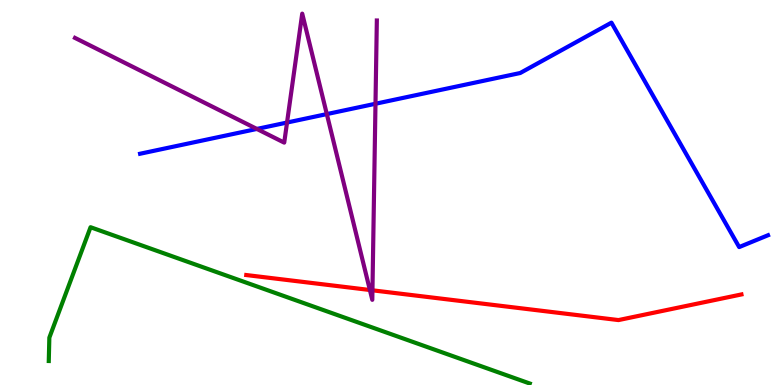[{'lines': ['blue', 'red'], 'intersections': []}, {'lines': ['green', 'red'], 'intersections': []}, {'lines': ['purple', 'red'], 'intersections': [{'x': 4.77, 'y': 2.47}, {'x': 4.81, 'y': 2.46}]}, {'lines': ['blue', 'green'], 'intersections': []}, {'lines': ['blue', 'purple'], 'intersections': [{'x': 3.31, 'y': 6.65}, {'x': 3.7, 'y': 6.82}, {'x': 4.22, 'y': 7.04}, {'x': 4.84, 'y': 7.31}]}, {'lines': ['green', 'purple'], 'intersections': []}]